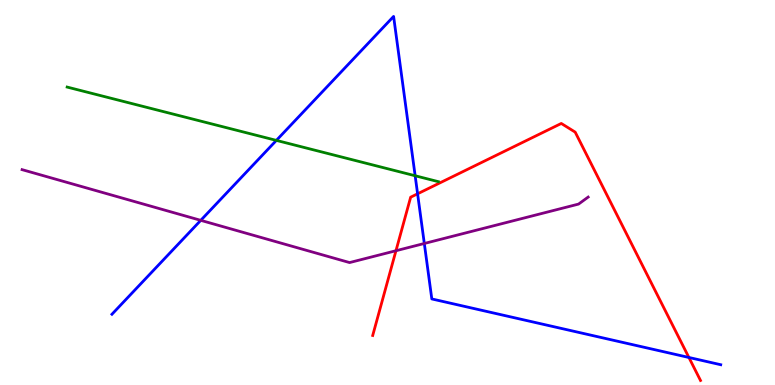[{'lines': ['blue', 'red'], 'intersections': [{'x': 5.39, 'y': 4.97}, {'x': 8.89, 'y': 0.715}]}, {'lines': ['green', 'red'], 'intersections': []}, {'lines': ['purple', 'red'], 'intersections': [{'x': 5.11, 'y': 3.49}]}, {'lines': ['blue', 'green'], 'intersections': [{'x': 3.57, 'y': 6.35}, {'x': 5.36, 'y': 5.43}]}, {'lines': ['blue', 'purple'], 'intersections': [{'x': 2.59, 'y': 4.28}, {'x': 5.48, 'y': 3.68}]}, {'lines': ['green', 'purple'], 'intersections': []}]